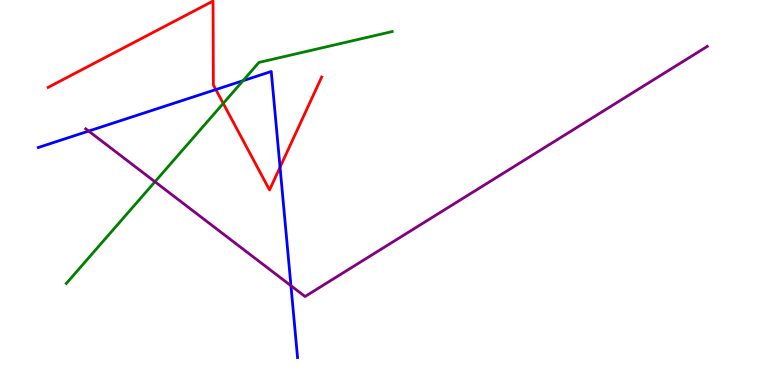[{'lines': ['blue', 'red'], 'intersections': [{'x': 2.78, 'y': 7.67}, {'x': 3.61, 'y': 5.66}]}, {'lines': ['green', 'red'], 'intersections': [{'x': 2.88, 'y': 7.31}]}, {'lines': ['purple', 'red'], 'intersections': []}, {'lines': ['blue', 'green'], 'intersections': [{'x': 3.14, 'y': 7.9}]}, {'lines': ['blue', 'purple'], 'intersections': [{'x': 1.14, 'y': 6.6}, {'x': 3.75, 'y': 2.58}]}, {'lines': ['green', 'purple'], 'intersections': [{'x': 2.0, 'y': 5.28}]}]